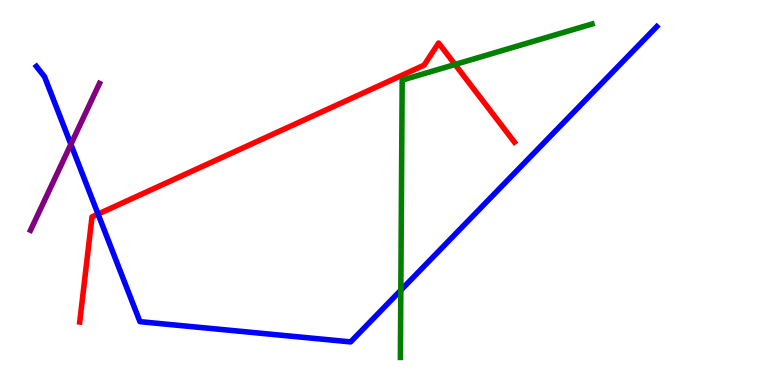[{'lines': ['blue', 'red'], 'intersections': [{'x': 1.27, 'y': 4.44}]}, {'lines': ['green', 'red'], 'intersections': [{'x': 5.87, 'y': 8.32}]}, {'lines': ['purple', 'red'], 'intersections': []}, {'lines': ['blue', 'green'], 'intersections': [{'x': 5.17, 'y': 2.46}]}, {'lines': ['blue', 'purple'], 'intersections': [{'x': 0.915, 'y': 6.25}]}, {'lines': ['green', 'purple'], 'intersections': []}]